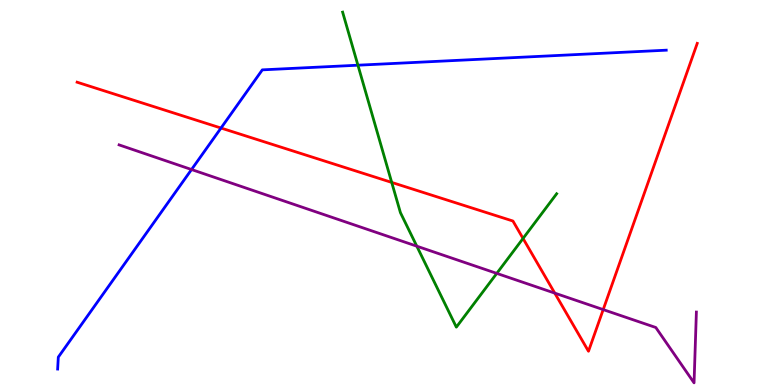[{'lines': ['blue', 'red'], 'intersections': [{'x': 2.85, 'y': 6.67}]}, {'lines': ['green', 'red'], 'intersections': [{'x': 5.05, 'y': 5.26}, {'x': 6.75, 'y': 3.81}]}, {'lines': ['purple', 'red'], 'intersections': [{'x': 7.16, 'y': 2.39}, {'x': 7.78, 'y': 1.96}]}, {'lines': ['blue', 'green'], 'intersections': [{'x': 4.62, 'y': 8.31}]}, {'lines': ['blue', 'purple'], 'intersections': [{'x': 2.47, 'y': 5.6}]}, {'lines': ['green', 'purple'], 'intersections': [{'x': 5.38, 'y': 3.61}, {'x': 6.41, 'y': 2.9}]}]